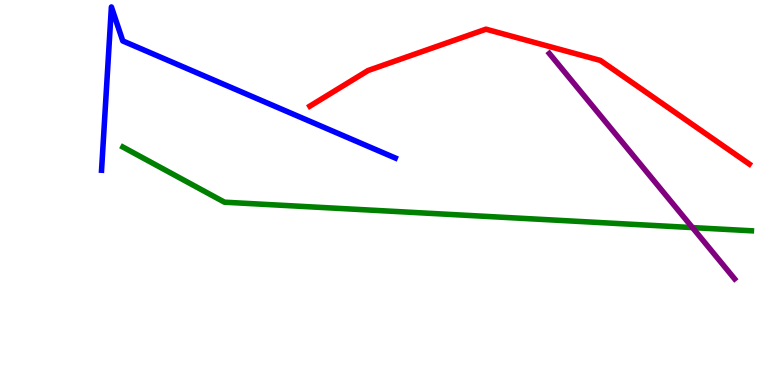[{'lines': ['blue', 'red'], 'intersections': []}, {'lines': ['green', 'red'], 'intersections': []}, {'lines': ['purple', 'red'], 'intersections': []}, {'lines': ['blue', 'green'], 'intersections': []}, {'lines': ['blue', 'purple'], 'intersections': []}, {'lines': ['green', 'purple'], 'intersections': [{'x': 8.93, 'y': 4.09}]}]